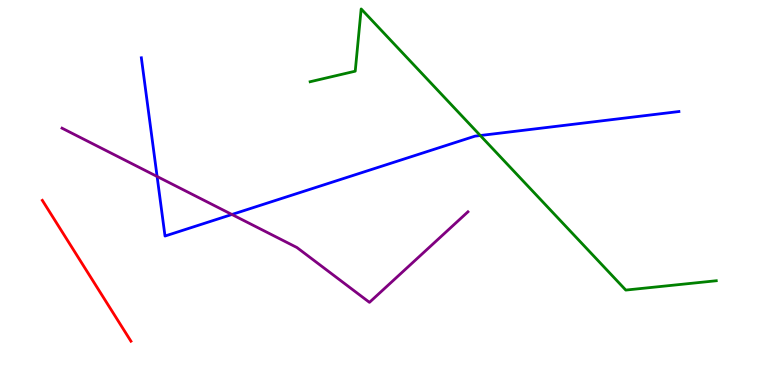[{'lines': ['blue', 'red'], 'intersections': []}, {'lines': ['green', 'red'], 'intersections': []}, {'lines': ['purple', 'red'], 'intersections': []}, {'lines': ['blue', 'green'], 'intersections': [{'x': 6.2, 'y': 6.48}]}, {'lines': ['blue', 'purple'], 'intersections': [{'x': 2.03, 'y': 5.42}, {'x': 2.99, 'y': 4.43}]}, {'lines': ['green', 'purple'], 'intersections': []}]